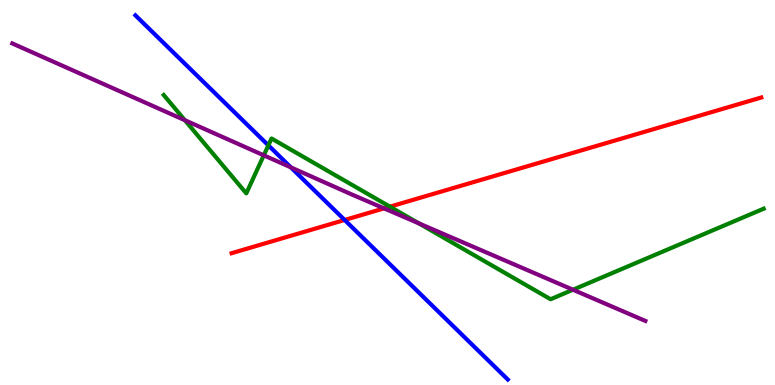[{'lines': ['blue', 'red'], 'intersections': [{'x': 4.45, 'y': 4.29}]}, {'lines': ['green', 'red'], 'intersections': [{'x': 5.03, 'y': 4.63}]}, {'lines': ['purple', 'red'], 'intersections': [{'x': 4.96, 'y': 4.59}]}, {'lines': ['blue', 'green'], 'intersections': [{'x': 3.46, 'y': 6.22}]}, {'lines': ['blue', 'purple'], 'intersections': [{'x': 3.75, 'y': 5.65}]}, {'lines': ['green', 'purple'], 'intersections': [{'x': 2.39, 'y': 6.88}, {'x': 3.4, 'y': 5.97}, {'x': 5.4, 'y': 4.2}, {'x': 7.39, 'y': 2.47}]}]